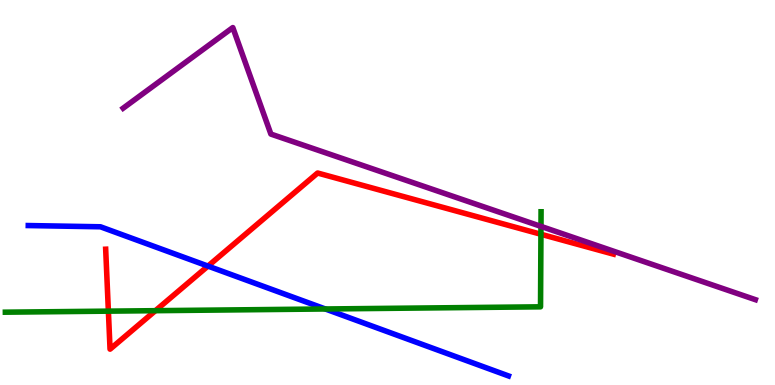[{'lines': ['blue', 'red'], 'intersections': [{'x': 2.68, 'y': 3.09}]}, {'lines': ['green', 'red'], 'intersections': [{'x': 1.4, 'y': 1.92}, {'x': 2.01, 'y': 1.93}, {'x': 6.98, 'y': 3.92}]}, {'lines': ['purple', 'red'], 'intersections': []}, {'lines': ['blue', 'green'], 'intersections': [{'x': 4.2, 'y': 1.97}]}, {'lines': ['blue', 'purple'], 'intersections': []}, {'lines': ['green', 'purple'], 'intersections': [{'x': 6.98, 'y': 4.12}]}]